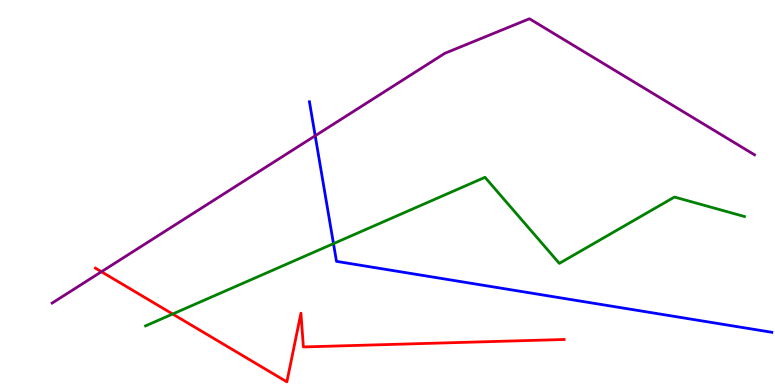[{'lines': ['blue', 'red'], 'intersections': []}, {'lines': ['green', 'red'], 'intersections': [{'x': 2.23, 'y': 1.84}]}, {'lines': ['purple', 'red'], 'intersections': [{'x': 1.31, 'y': 2.94}]}, {'lines': ['blue', 'green'], 'intersections': [{'x': 4.3, 'y': 3.67}]}, {'lines': ['blue', 'purple'], 'intersections': [{'x': 4.07, 'y': 6.47}]}, {'lines': ['green', 'purple'], 'intersections': []}]